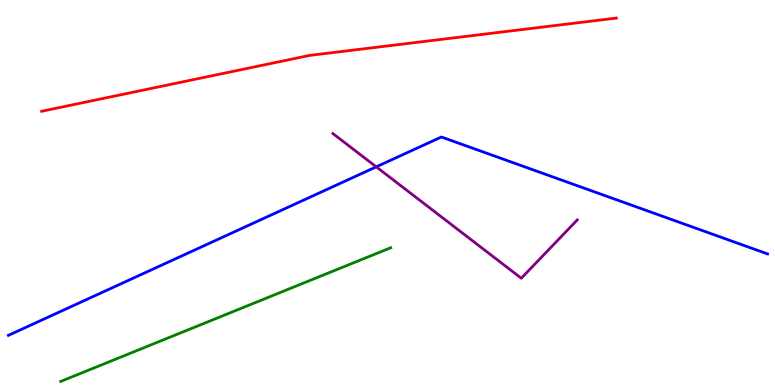[{'lines': ['blue', 'red'], 'intersections': []}, {'lines': ['green', 'red'], 'intersections': []}, {'lines': ['purple', 'red'], 'intersections': []}, {'lines': ['blue', 'green'], 'intersections': []}, {'lines': ['blue', 'purple'], 'intersections': [{'x': 4.85, 'y': 5.67}]}, {'lines': ['green', 'purple'], 'intersections': []}]